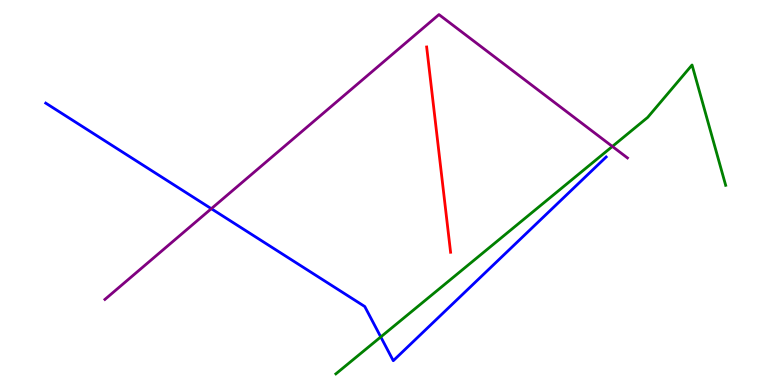[{'lines': ['blue', 'red'], 'intersections': []}, {'lines': ['green', 'red'], 'intersections': []}, {'lines': ['purple', 'red'], 'intersections': []}, {'lines': ['blue', 'green'], 'intersections': [{'x': 4.91, 'y': 1.25}]}, {'lines': ['blue', 'purple'], 'intersections': [{'x': 2.73, 'y': 4.58}]}, {'lines': ['green', 'purple'], 'intersections': [{'x': 7.9, 'y': 6.2}]}]